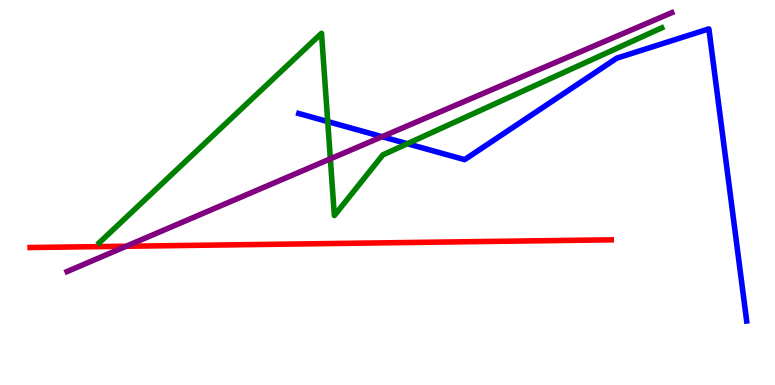[{'lines': ['blue', 'red'], 'intersections': []}, {'lines': ['green', 'red'], 'intersections': []}, {'lines': ['purple', 'red'], 'intersections': [{'x': 1.63, 'y': 3.6}]}, {'lines': ['blue', 'green'], 'intersections': [{'x': 4.23, 'y': 6.84}, {'x': 5.26, 'y': 6.27}]}, {'lines': ['blue', 'purple'], 'intersections': [{'x': 4.93, 'y': 6.45}]}, {'lines': ['green', 'purple'], 'intersections': [{'x': 4.26, 'y': 5.87}]}]